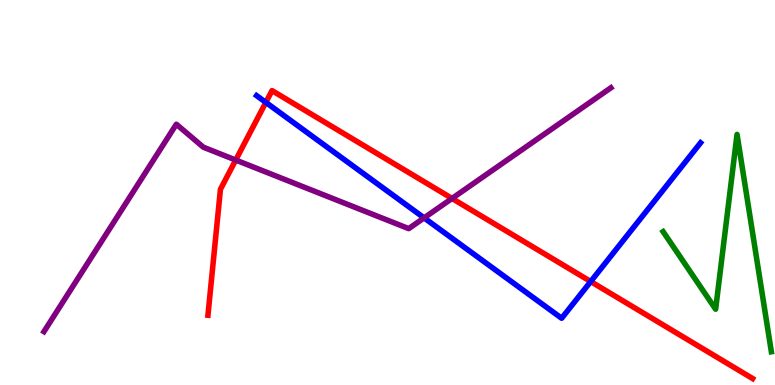[{'lines': ['blue', 'red'], 'intersections': [{'x': 3.43, 'y': 7.34}, {'x': 7.62, 'y': 2.69}]}, {'lines': ['green', 'red'], 'intersections': []}, {'lines': ['purple', 'red'], 'intersections': [{'x': 3.04, 'y': 5.84}, {'x': 5.83, 'y': 4.85}]}, {'lines': ['blue', 'green'], 'intersections': []}, {'lines': ['blue', 'purple'], 'intersections': [{'x': 5.47, 'y': 4.34}]}, {'lines': ['green', 'purple'], 'intersections': []}]